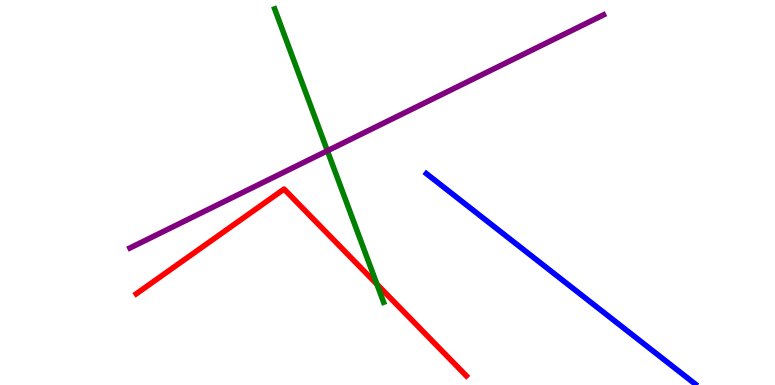[{'lines': ['blue', 'red'], 'intersections': []}, {'lines': ['green', 'red'], 'intersections': [{'x': 4.86, 'y': 2.62}]}, {'lines': ['purple', 'red'], 'intersections': []}, {'lines': ['blue', 'green'], 'intersections': []}, {'lines': ['blue', 'purple'], 'intersections': []}, {'lines': ['green', 'purple'], 'intersections': [{'x': 4.22, 'y': 6.08}]}]